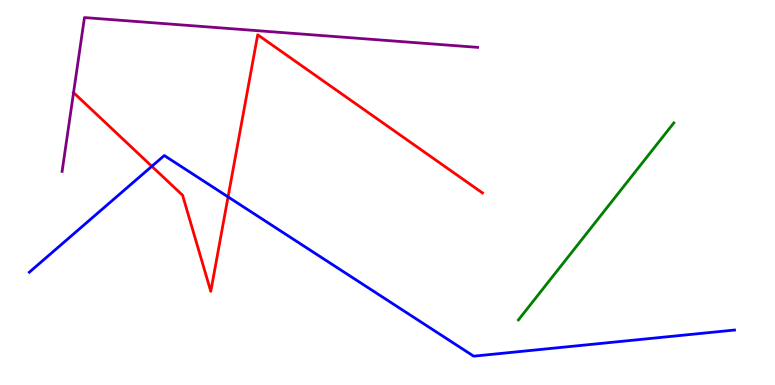[{'lines': ['blue', 'red'], 'intersections': [{'x': 1.96, 'y': 5.68}, {'x': 2.94, 'y': 4.89}]}, {'lines': ['green', 'red'], 'intersections': []}, {'lines': ['purple', 'red'], 'intersections': [{'x': 0.949, 'y': 7.59}]}, {'lines': ['blue', 'green'], 'intersections': []}, {'lines': ['blue', 'purple'], 'intersections': []}, {'lines': ['green', 'purple'], 'intersections': []}]